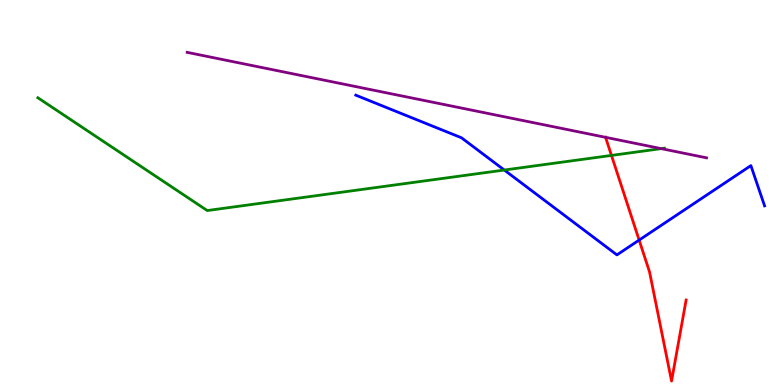[{'lines': ['blue', 'red'], 'intersections': [{'x': 8.25, 'y': 3.76}]}, {'lines': ['green', 'red'], 'intersections': [{'x': 7.89, 'y': 5.96}]}, {'lines': ['purple', 'red'], 'intersections': [{'x': 7.81, 'y': 6.43}]}, {'lines': ['blue', 'green'], 'intersections': [{'x': 6.51, 'y': 5.58}]}, {'lines': ['blue', 'purple'], 'intersections': []}, {'lines': ['green', 'purple'], 'intersections': [{'x': 8.53, 'y': 6.14}]}]